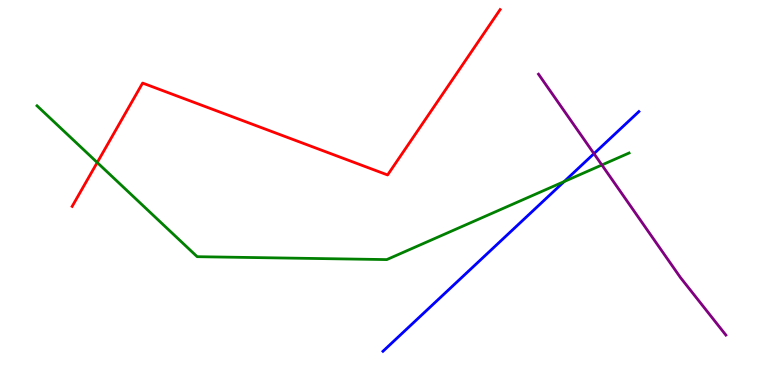[{'lines': ['blue', 'red'], 'intersections': []}, {'lines': ['green', 'red'], 'intersections': [{'x': 1.25, 'y': 5.78}]}, {'lines': ['purple', 'red'], 'intersections': []}, {'lines': ['blue', 'green'], 'intersections': [{'x': 7.28, 'y': 5.28}]}, {'lines': ['blue', 'purple'], 'intersections': [{'x': 7.66, 'y': 6.01}]}, {'lines': ['green', 'purple'], 'intersections': [{'x': 7.77, 'y': 5.71}]}]